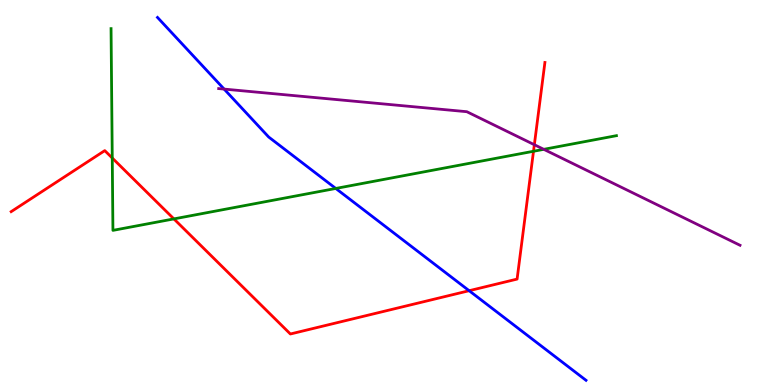[{'lines': ['blue', 'red'], 'intersections': [{'x': 6.05, 'y': 2.45}]}, {'lines': ['green', 'red'], 'intersections': [{'x': 1.45, 'y': 5.9}, {'x': 2.24, 'y': 4.31}, {'x': 6.88, 'y': 6.07}]}, {'lines': ['purple', 'red'], 'intersections': [{'x': 6.89, 'y': 6.24}]}, {'lines': ['blue', 'green'], 'intersections': [{'x': 4.33, 'y': 5.11}]}, {'lines': ['blue', 'purple'], 'intersections': [{'x': 2.89, 'y': 7.69}]}, {'lines': ['green', 'purple'], 'intersections': [{'x': 7.02, 'y': 6.12}]}]